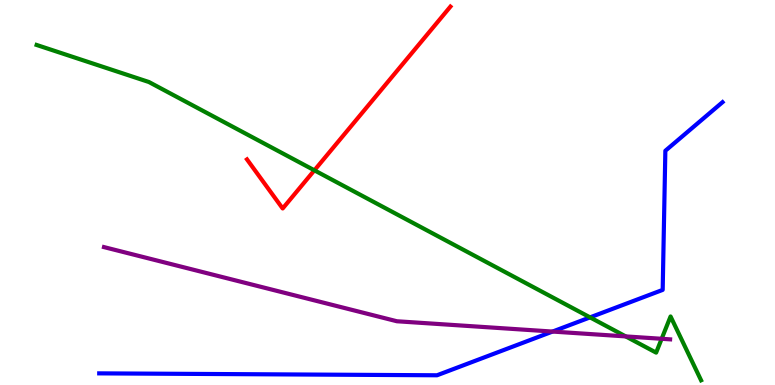[{'lines': ['blue', 'red'], 'intersections': []}, {'lines': ['green', 'red'], 'intersections': [{'x': 4.06, 'y': 5.58}]}, {'lines': ['purple', 'red'], 'intersections': []}, {'lines': ['blue', 'green'], 'intersections': [{'x': 7.61, 'y': 1.76}]}, {'lines': ['blue', 'purple'], 'intersections': [{'x': 7.13, 'y': 1.39}]}, {'lines': ['green', 'purple'], 'intersections': [{'x': 8.07, 'y': 1.26}, {'x': 8.54, 'y': 1.2}]}]